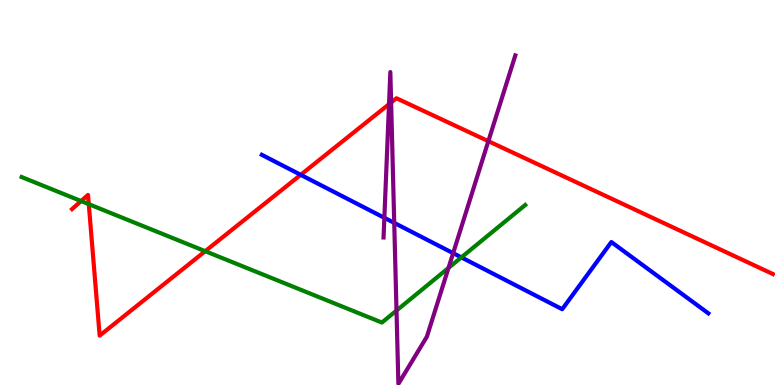[{'lines': ['blue', 'red'], 'intersections': [{'x': 3.88, 'y': 5.46}]}, {'lines': ['green', 'red'], 'intersections': [{'x': 1.05, 'y': 4.78}, {'x': 1.15, 'y': 4.7}, {'x': 2.65, 'y': 3.48}]}, {'lines': ['purple', 'red'], 'intersections': [{'x': 5.02, 'y': 7.29}, {'x': 5.05, 'y': 7.34}, {'x': 6.3, 'y': 6.33}]}, {'lines': ['blue', 'green'], 'intersections': [{'x': 5.95, 'y': 3.31}]}, {'lines': ['blue', 'purple'], 'intersections': [{'x': 4.96, 'y': 4.34}, {'x': 5.09, 'y': 4.21}, {'x': 5.85, 'y': 3.42}]}, {'lines': ['green', 'purple'], 'intersections': [{'x': 5.12, 'y': 1.93}, {'x': 5.79, 'y': 3.04}]}]